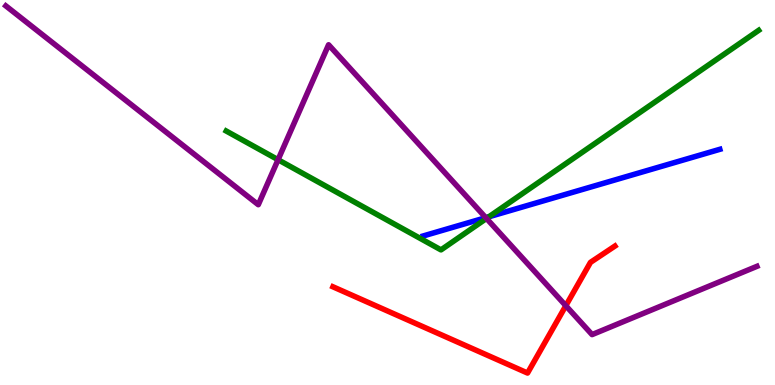[{'lines': ['blue', 'red'], 'intersections': []}, {'lines': ['green', 'red'], 'intersections': []}, {'lines': ['purple', 'red'], 'intersections': [{'x': 7.3, 'y': 2.06}]}, {'lines': ['blue', 'green'], 'intersections': [{'x': 6.31, 'y': 4.37}]}, {'lines': ['blue', 'purple'], 'intersections': [{'x': 6.27, 'y': 4.35}]}, {'lines': ['green', 'purple'], 'intersections': [{'x': 3.59, 'y': 5.85}, {'x': 6.28, 'y': 4.33}]}]